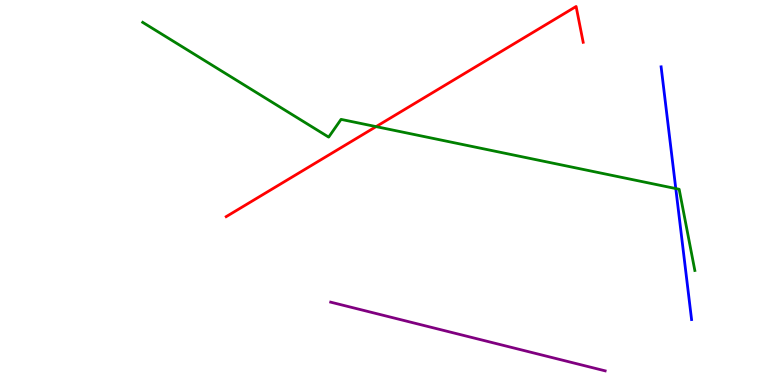[{'lines': ['blue', 'red'], 'intersections': []}, {'lines': ['green', 'red'], 'intersections': [{'x': 4.85, 'y': 6.71}]}, {'lines': ['purple', 'red'], 'intersections': []}, {'lines': ['blue', 'green'], 'intersections': [{'x': 8.72, 'y': 5.1}]}, {'lines': ['blue', 'purple'], 'intersections': []}, {'lines': ['green', 'purple'], 'intersections': []}]